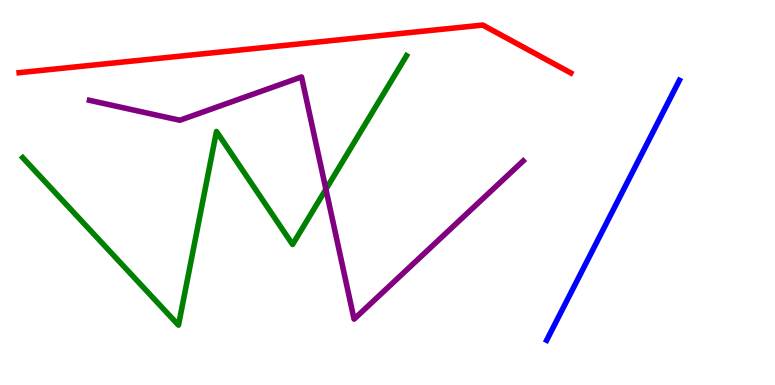[{'lines': ['blue', 'red'], 'intersections': []}, {'lines': ['green', 'red'], 'intersections': []}, {'lines': ['purple', 'red'], 'intersections': []}, {'lines': ['blue', 'green'], 'intersections': []}, {'lines': ['blue', 'purple'], 'intersections': []}, {'lines': ['green', 'purple'], 'intersections': [{'x': 4.21, 'y': 5.08}]}]